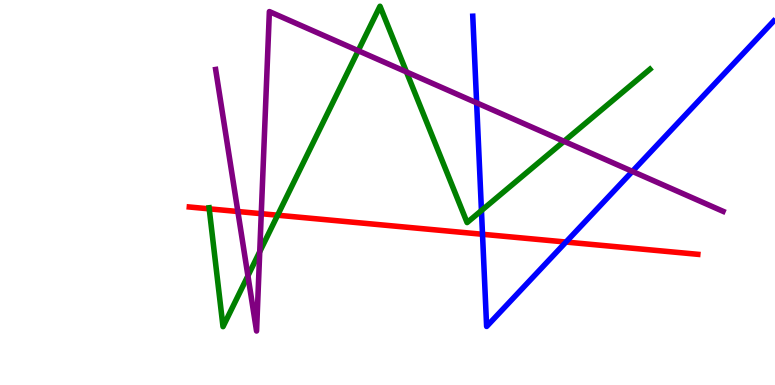[{'lines': ['blue', 'red'], 'intersections': [{'x': 6.23, 'y': 3.91}, {'x': 7.3, 'y': 3.71}]}, {'lines': ['green', 'red'], 'intersections': [{'x': 2.7, 'y': 4.58}, {'x': 3.58, 'y': 4.41}]}, {'lines': ['purple', 'red'], 'intersections': [{'x': 3.07, 'y': 4.51}, {'x': 3.37, 'y': 4.45}]}, {'lines': ['blue', 'green'], 'intersections': [{'x': 6.21, 'y': 4.53}]}, {'lines': ['blue', 'purple'], 'intersections': [{'x': 6.15, 'y': 7.33}, {'x': 8.16, 'y': 5.55}]}, {'lines': ['green', 'purple'], 'intersections': [{'x': 3.2, 'y': 2.84}, {'x': 3.35, 'y': 3.46}, {'x': 4.62, 'y': 8.68}, {'x': 5.24, 'y': 8.13}, {'x': 7.28, 'y': 6.33}]}]